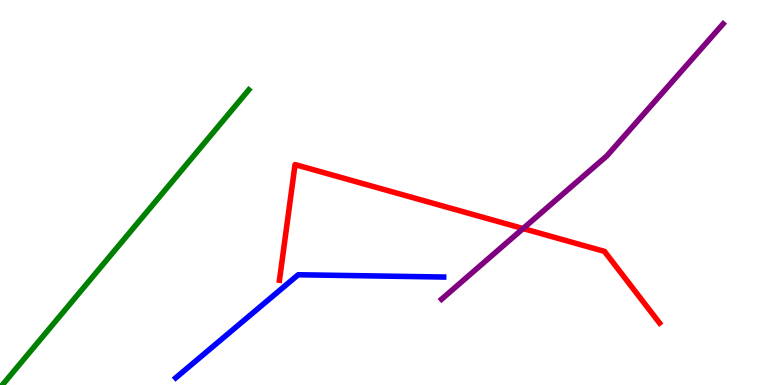[{'lines': ['blue', 'red'], 'intersections': []}, {'lines': ['green', 'red'], 'intersections': []}, {'lines': ['purple', 'red'], 'intersections': [{'x': 6.75, 'y': 4.06}]}, {'lines': ['blue', 'green'], 'intersections': []}, {'lines': ['blue', 'purple'], 'intersections': []}, {'lines': ['green', 'purple'], 'intersections': []}]